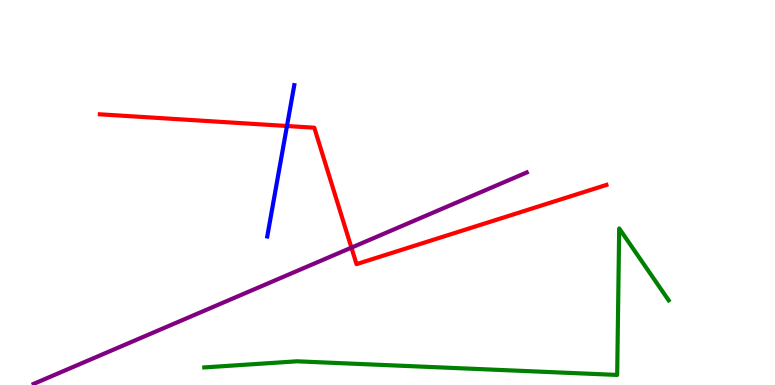[{'lines': ['blue', 'red'], 'intersections': [{'x': 3.7, 'y': 6.73}]}, {'lines': ['green', 'red'], 'intersections': []}, {'lines': ['purple', 'red'], 'intersections': [{'x': 4.53, 'y': 3.57}]}, {'lines': ['blue', 'green'], 'intersections': []}, {'lines': ['blue', 'purple'], 'intersections': []}, {'lines': ['green', 'purple'], 'intersections': []}]